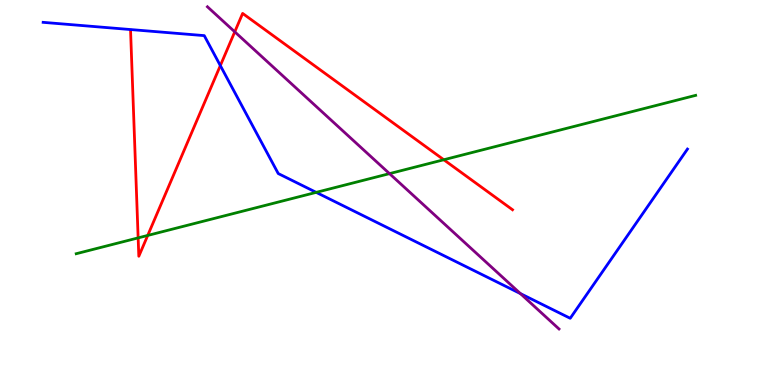[{'lines': ['blue', 'red'], 'intersections': [{'x': 2.84, 'y': 8.3}]}, {'lines': ['green', 'red'], 'intersections': [{'x': 1.78, 'y': 3.82}, {'x': 1.91, 'y': 3.88}, {'x': 5.73, 'y': 5.85}]}, {'lines': ['purple', 'red'], 'intersections': [{'x': 3.03, 'y': 9.17}]}, {'lines': ['blue', 'green'], 'intersections': [{'x': 4.08, 'y': 5.0}]}, {'lines': ['blue', 'purple'], 'intersections': [{'x': 6.71, 'y': 2.37}]}, {'lines': ['green', 'purple'], 'intersections': [{'x': 5.03, 'y': 5.49}]}]